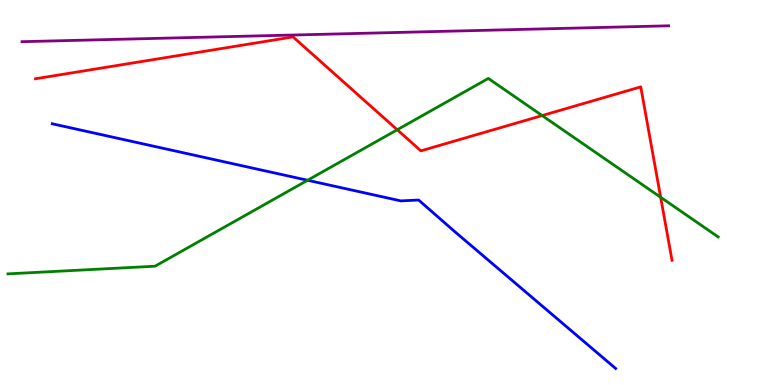[{'lines': ['blue', 'red'], 'intersections': []}, {'lines': ['green', 'red'], 'intersections': [{'x': 5.13, 'y': 6.63}, {'x': 7.0, 'y': 7.0}, {'x': 8.52, 'y': 4.88}]}, {'lines': ['purple', 'red'], 'intersections': []}, {'lines': ['blue', 'green'], 'intersections': [{'x': 3.97, 'y': 5.32}]}, {'lines': ['blue', 'purple'], 'intersections': []}, {'lines': ['green', 'purple'], 'intersections': []}]